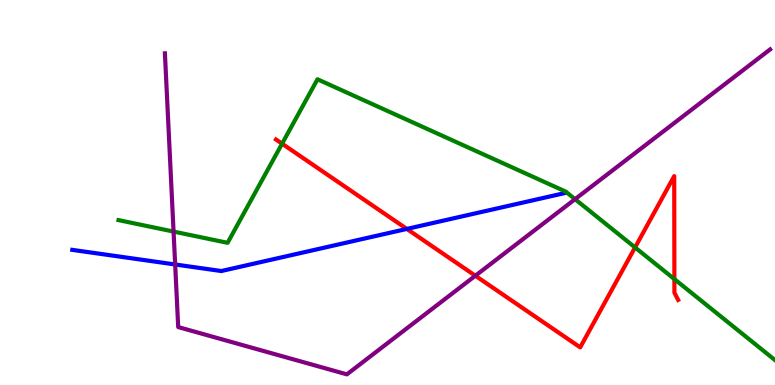[{'lines': ['blue', 'red'], 'intersections': [{'x': 5.25, 'y': 4.05}]}, {'lines': ['green', 'red'], 'intersections': [{'x': 3.64, 'y': 6.27}, {'x': 8.19, 'y': 3.57}, {'x': 8.7, 'y': 2.75}]}, {'lines': ['purple', 'red'], 'intersections': [{'x': 6.13, 'y': 2.84}]}, {'lines': ['blue', 'green'], 'intersections': []}, {'lines': ['blue', 'purple'], 'intersections': [{'x': 2.26, 'y': 3.13}]}, {'lines': ['green', 'purple'], 'intersections': [{'x': 2.24, 'y': 3.99}, {'x': 7.42, 'y': 4.83}]}]